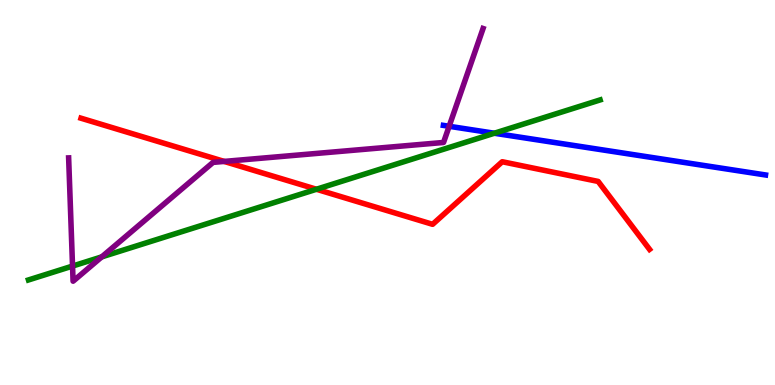[{'lines': ['blue', 'red'], 'intersections': []}, {'lines': ['green', 'red'], 'intersections': [{'x': 4.08, 'y': 5.08}]}, {'lines': ['purple', 'red'], 'intersections': [{'x': 2.89, 'y': 5.81}]}, {'lines': ['blue', 'green'], 'intersections': [{'x': 6.38, 'y': 6.54}]}, {'lines': ['blue', 'purple'], 'intersections': [{'x': 5.8, 'y': 6.72}]}, {'lines': ['green', 'purple'], 'intersections': [{'x': 0.936, 'y': 3.09}, {'x': 1.31, 'y': 3.33}]}]